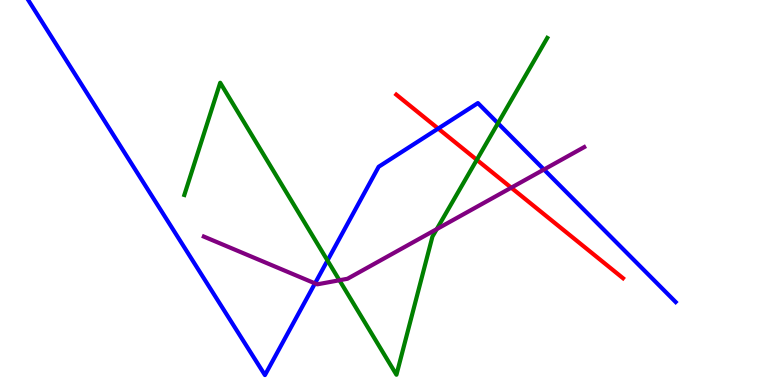[{'lines': ['blue', 'red'], 'intersections': [{'x': 5.65, 'y': 6.66}]}, {'lines': ['green', 'red'], 'intersections': [{'x': 6.15, 'y': 5.85}]}, {'lines': ['purple', 'red'], 'intersections': [{'x': 6.6, 'y': 5.12}]}, {'lines': ['blue', 'green'], 'intersections': [{'x': 4.23, 'y': 3.23}, {'x': 6.43, 'y': 6.8}]}, {'lines': ['blue', 'purple'], 'intersections': [{'x': 4.06, 'y': 2.64}, {'x': 7.02, 'y': 5.6}]}, {'lines': ['green', 'purple'], 'intersections': [{'x': 4.38, 'y': 2.72}, {'x': 5.64, 'y': 4.05}]}]